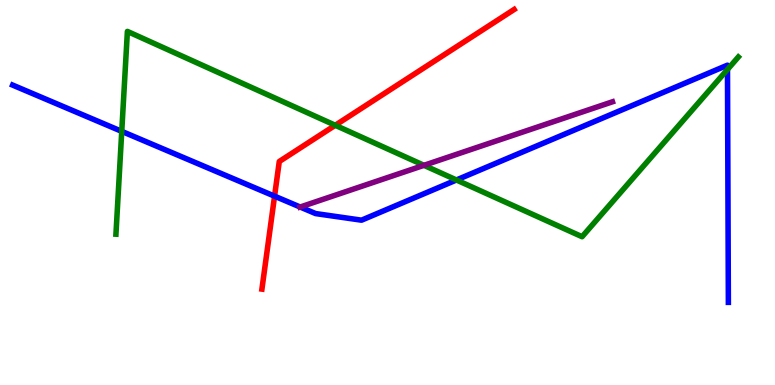[{'lines': ['blue', 'red'], 'intersections': [{'x': 3.54, 'y': 4.9}]}, {'lines': ['green', 'red'], 'intersections': [{'x': 4.33, 'y': 6.75}]}, {'lines': ['purple', 'red'], 'intersections': []}, {'lines': ['blue', 'green'], 'intersections': [{'x': 1.57, 'y': 6.59}, {'x': 5.89, 'y': 5.33}, {'x': 9.39, 'y': 8.2}]}, {'lines': ['blue', 'purple'], 'intersections': [{'x': 3.87, 'y': 4.62}]}, {'lines': ['green', 'purple'], 'intersections': [{'x': 5.47, 'y': 5.71}]}]